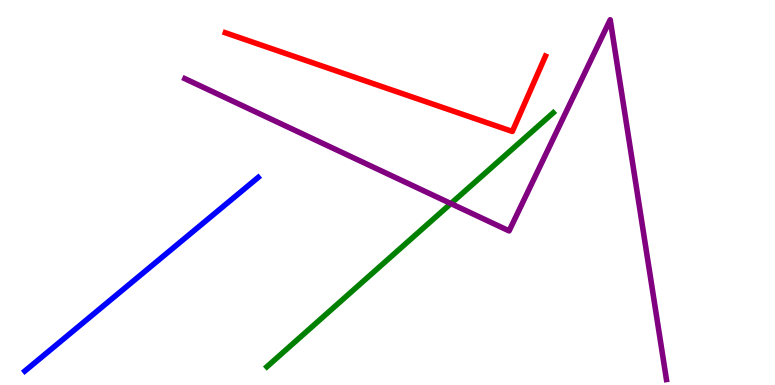[{'lines': ['blue', 'red'], 'intersections': []}, {'lines': ['green', 'red'], 'intersections': []}, {'lines': ['purple', 'red'], 'intersections': []}, {'lines': ['blue', 'green'], 'intersections': []}, {'lines': ['blue', 'purple'], 'intersections': []}, {'lines': ['green', 'purple'], 'intersections': [{'x': 5.82, 'y': 4.71}]}]